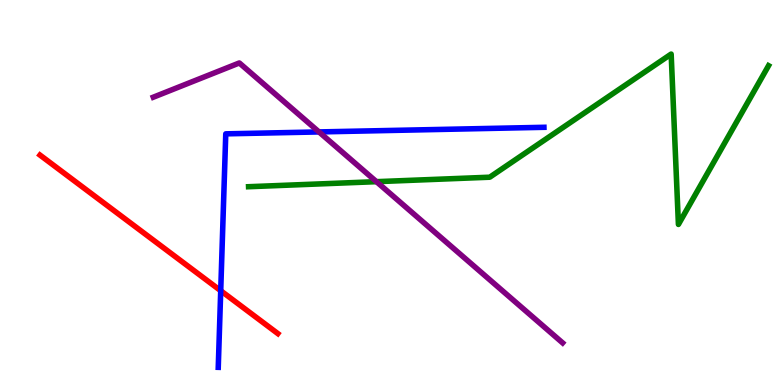[{'lines': ['blue', 'red'], 'intersections': [{'x': 2.85, 'y': 2.45}]}, {'lines': ['green', 'red'], 'intersections': []}, {'lines': ['purple', 'red'], 'intersections': []}, {'lines': ['blue', 'green'], 'intersections': []}, {'lines': ['blue', 'purple'], 'intersections': [{'x': 4.12, 'y': 6.57}]}, {'lines': ['green', 'purple'], 'intersections': [{'x': 4.86, 'y': 5.28}]}]